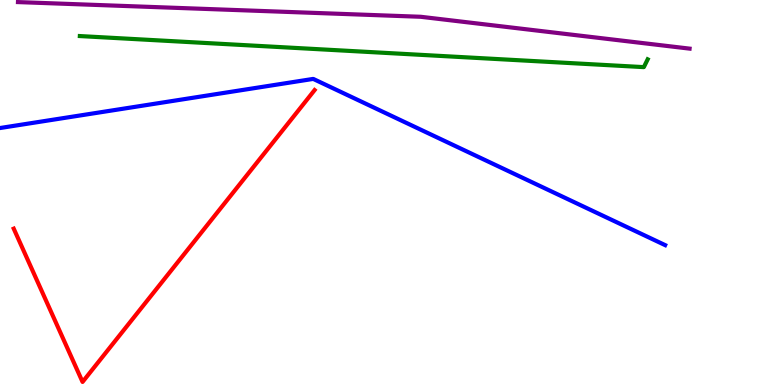[{'lines': ['blue', 'red'], 'intersections': []}, {'lines': ['green', 'red'], 'intersections': []}, {'lines': ['purple', 'red'], 'intersections': []}, {'lines': ['blue', 'green'], 'intersections': []}, {'lines': ['blue', 'purple'], 'intersections': []}, {'lines': ['green', 'purple'], 'intersections': []}]